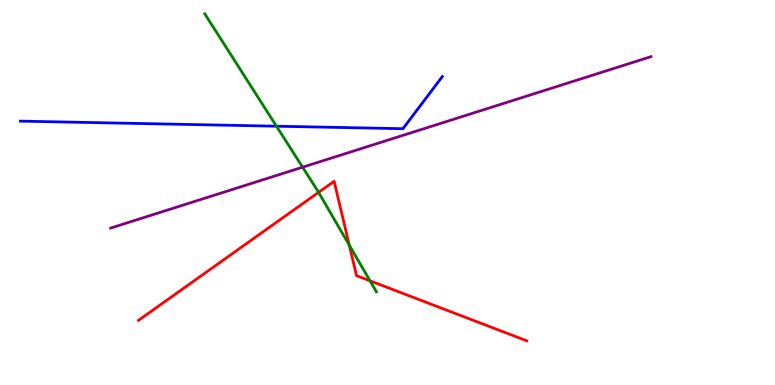[{'lines': ['blue', 'red'], 'intersections': []}, {'lines': ['green', 'red'], 'intersections': [{'x': 4.11, 'y': 5.0}, {'x': 4.51, 'y': 3.63}, {'x': 4.77, 'y': 2.71}]}, {'lines': ['purple', 'red'], 'intersections': []}, {'lines': ['blue', 'green'], 'intersections': [{'x': 3.57, 'y': 6.72}]}, {'lines': ['blue', 'purple'], 'intersections': []}, {'lines': ['green', 'purple'], 'intersections': [{'x': 3.9, 'y': 5.66}]}]